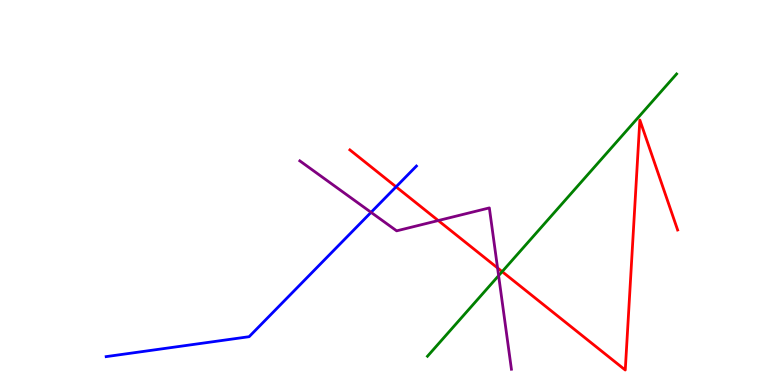[{'lines': ['blue', 'red'], 'intersections': [{'x': 5.11, 'y': 5.15}]}, {'lines': ['green', 'red'], 'intersections': [{'x': 6.48, 'y': 2.94}]}, {'lines': ['purple', 'red'], 'intersections': [{'x': 5.65, 'y': 4.27}, {'x': 6.42, 'y': 3.04}]}, {'lines': ['blue', 'green'], 'intersections': []}, {'lines': ['blue', 'purple'], 'intersections': [{'x': 4.79, 'y': 4.48}]}, {'lines': ['green', 'purple'], 'intersections': [{'x': 6.43, 'y': 2.84}]}]